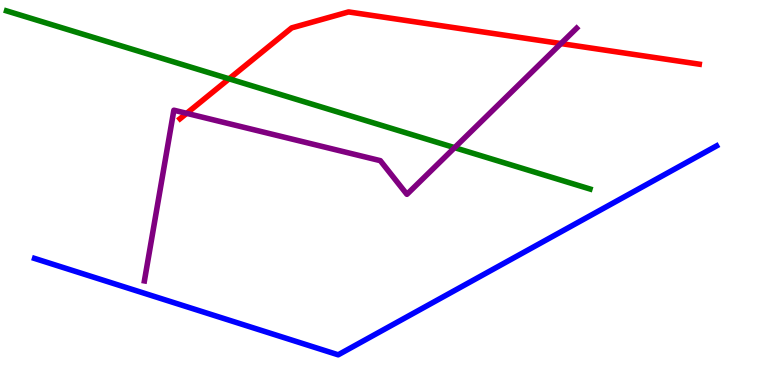[{'lines': ['blue', 'red'], 'intersections': []}, {'lines': ['green', 'red'], 'intersections': [{'x': 2.96, 'y': 7.95}]}, {'lines': ['purple', 'red'], 'intersections': [{'x': 2.41, 'y': 7.06}, {'x': 7.24, 'y': 8.87}]}, {'lines': ['blue', 'green'], 'intersections': []}, {'lines': ['blue', 'purple'], 'intersections': []}, {'lines': ['green', 'purple'], 'intersections': [{'x': 5.87, 'y': 6.16}]}]